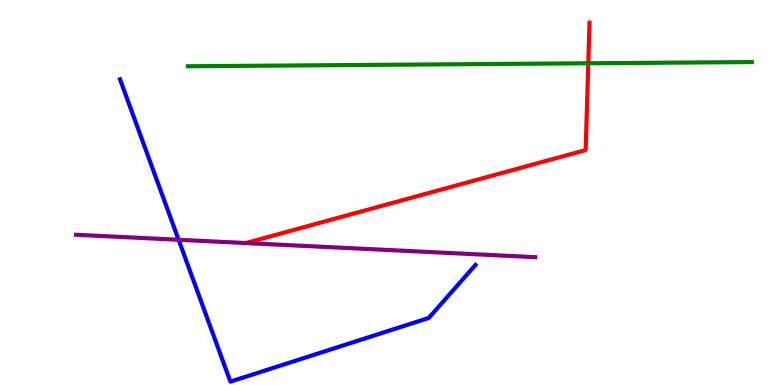[{'lines': ['blue', 'red'], 'intersections': []}, {'lines': ['green', 'red'], 'intersections': [{'x': 7.59, 'y': 8.36}]}, {'lines': ['purple', 'red'], 'intersections': []}, {'lines': ['blue', 'green'], 'intersections': []}, {'lines': ['blue', 'purple'], 'intersections': [{'x': 2.3, 'y': 3.77}]}, {'lines': ['green', 'purple'], 'intersections': []}]